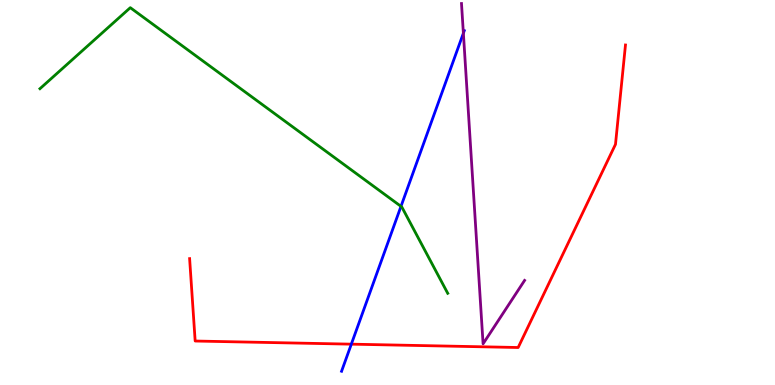[{'lines': ['blue', 'red'], 'intersections': [{'x': 4.53, 'y': 1.06}]}, {'lines': ['green', 'red'], 'intersections': []}, {'lines': ['purple', 'red'], 'intersections': []}, {'lines': ['blue', 'green'], 'intersections': [{'x': 5.17, 'y': 4.64}]}, {'lines': ['blue', 'purple'], 'intersections': [{'x': 5.98, 'y': 9.14}]}, {'lines': ['green', 'purple'], 'intersections': []}]